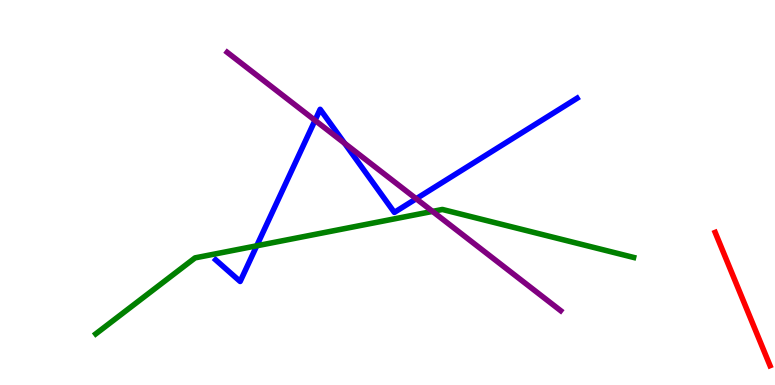[{'lines': ['blue', 'red'], 'intersections': []}, {'lines': ['green', 'red'], 'intersections': []}, {'lines': ['purple', 'red'], 'intersections': []}, {'lines': ['blue', 'green'], 'intersections': [{'x': 3.31, 'y': 3.62}]}, {'lines': ['blue', 'purple'], 'intersections': [{'x': 4.06, 'y': 6.87}, {'x': 4.45, 'y': 6.28}, {'x': 5.37, 'y': 4.84}]}, {'lines': ['green', 'purple'], 'intersections': [{'x': 5.58, 'y': 4.51}]}]